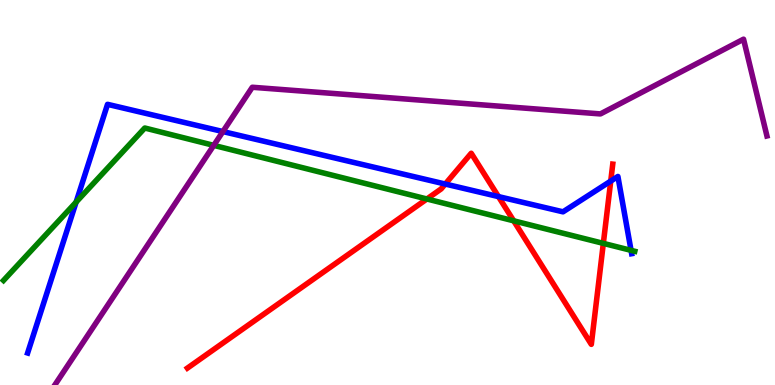[{'lines': ['blue', 'red'], 'intersections': [{'x': 5.75, 'y': 5.22}, {'x': 6.43, 'y': 4.89}, {'x': 7.88, 'y': 5.3}]}, {'lines': ['green', 'red'], 'intersections': [{'x': 5.51, 'y': 4.83}, {'x': 6.63, 'y': 4.26}, {'x': 7.78, 'y': 3.68}]}, {'lines': ['purple', 'red'], 'intersections': []}, {'lines': ['blue', 'green'], 'intersections': [{'x': 0.982, 'y': 4.75}, {'x': 8.14, 'y': 3.5}]}, {'lines': ['blue', 'purple'], 'intersections': [{'x': 2.88, 'y': 6.58}]}, {'lines': ['green', 'purple'], 'intersections': [{'x': 2.76, 'y': 6.22}]}]